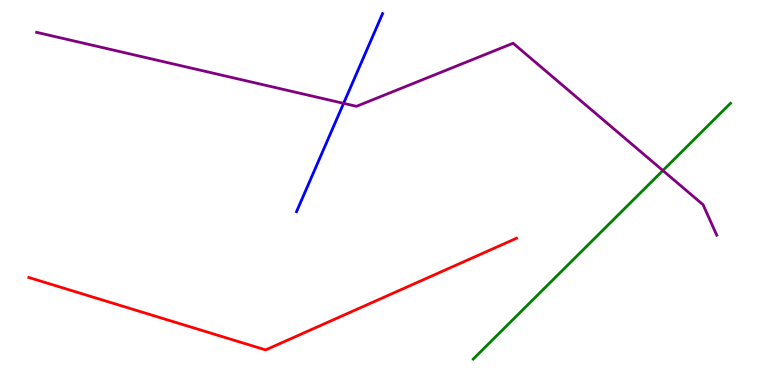[{'lines': ['blue', 'red'], 'intersections': []}, {'lines': ['green', 'red'], 'intersections': []}, {'lines': ['purple', 'red'], 'intersections': []}, {'lines': ['blue', 'green'], 'intersections': []}, {'lines': ['blue', 'purple'], 'intersections': [{'x': 4.43, 'y': 7.32}]}, {'lines': ['green', 'purple'], 'intersections': [{'x': 8.55, 'y': 5.57}]}]